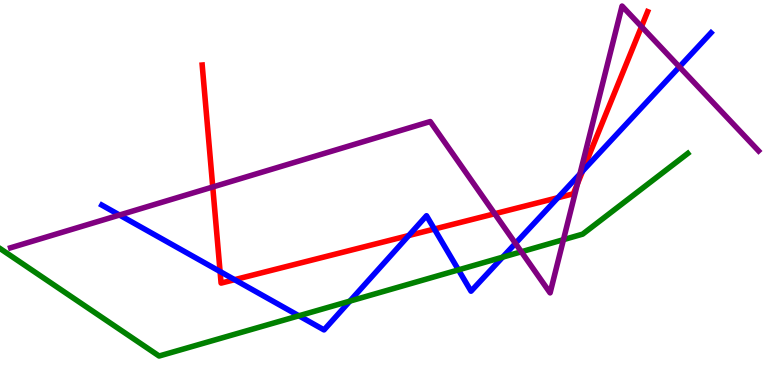[{'lines': ['blue', 'red'], 'intersections': [{'x': 2.84, 'y': 2.95}, {'x': 3.03, 'y': 2.74}, {'x': 5.27, 'y': 3.88}, {'x': 5.6, 'y': 4.05}, {'x': 7.2, 'y': 4.86}, {'x': 7.52, 'y': 5.56}]}, {'lines': ['green', 'red'], 'intersections': []}, {'lines': ['purple', 'red'], 'intersections': [{'x': 2.75, 'y': 5.14}, {'x': 6.38, 'y': 4.45}, {'x': 7.45, 'y': 5.23}, {'x': 8.28, 'y': 9.31}]}, {'lines': ['blue', 'green'], 'intersections': [{'x': 3.86, 'y': 1.8}, {'x': 4.51, 'y': 2.18}, {'x': 5.92, 'y': 2.99}, {'x': 6.49, 'y': 3.32}]}, {'lines': ['blue', 'purple'], 'intersections': [{'x': 1.54, 'y': 4.41}, {'x': 6.65, 'y': 3.68}, {'x': 7.48, 'y': 5.48}, {'x': 8.77, 'y': 8.26}]}, {'lines': ['green', 'purple'], 'intersections': [{'x': 6.73, 'y': 3.46}, {'x': 7.27, 'y': 3.78}]}]